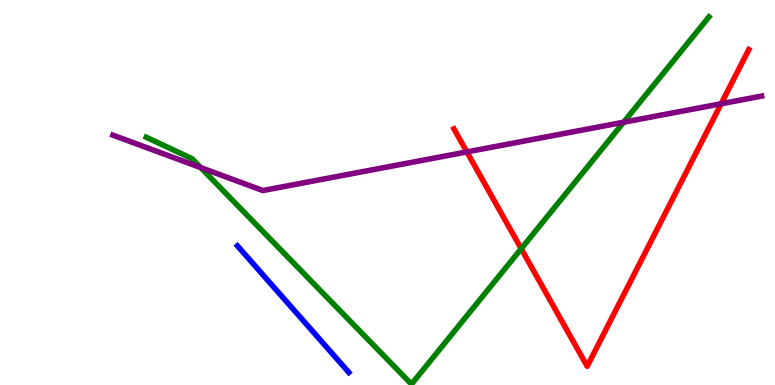[{'lines': ['blue', 'red'], 'intersections': []}, {'lines': ['green', 'red'], 'intersections': [{'x': 6.73, 'y': 3.54}]}, {'lines': ['purple', 'red'], 'intersections': [{'x': 6.02, 'y': 6.05}, {'x': 9.31, 'y': 7.3}]}, {'lines': ['blue', 'green'], 'intersections': []}, {'lines': ['blue', 'purple'], 'intersections': []}, {'lines': ['green', 'purple'], 'intersections': [{'x': 2.59, 'y': 5.65}, {'x': 8.05, 'y': 6.83}]}]